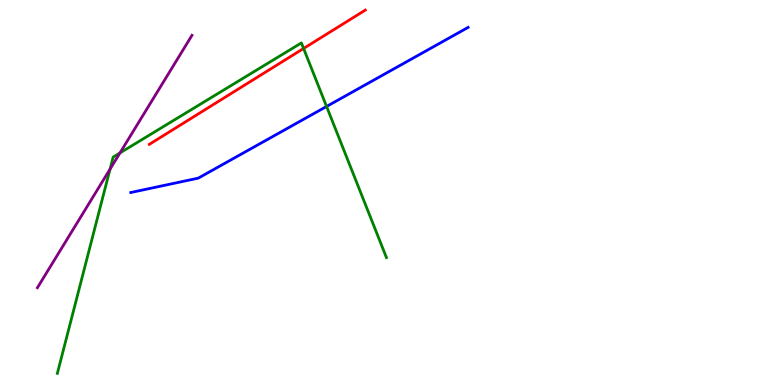[{'lines': ['blue', 'red'], 'intersections': []}, {'lines': ['green', 'red'], 'intersections': [{'x': 3.92, 'y': 8.74}]}, {'lines': ['purple', 'red'], 'intersections': []}, {'lines': ['blue', 'green'], 'intersections': [{'x': 4.21, 'y': 7.23}]}, {'lines': ['blue', 'purple'], 'intersections': []}, {'lines': ['green', 'purple'], 'intersections': [{'x': 1.42, 'y': 5.61}, {'x': 1.55, 'y': 6.03}]}]